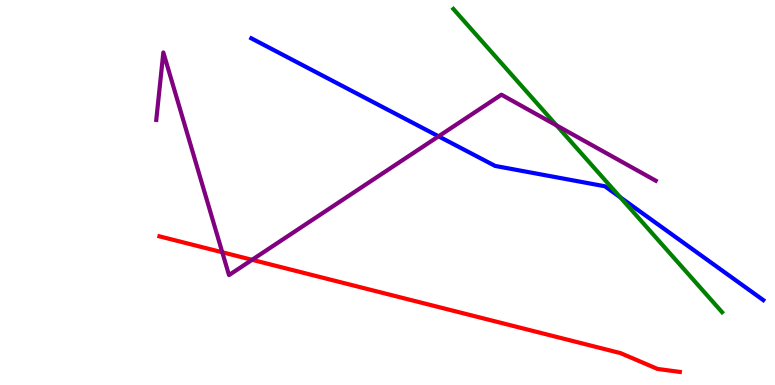[{'lines': ['blue', 'red'], 'intersections': []}, {'lines': ['green', 'red'], 'intersections': []}, {'lines': ['purple', 'red'], 'intersections': [{'x': 2.87, 'y': 3.45}, {'x': 3.25, 'y': 3.25}]}, {'lines': ['blue', 'green'], 'intersections': [{'x': 8.0, 'y': 4.88}]}, {'lines': ['blue', 'purple'], 'intersections': [{'x': 5.66, 'y': 6.46}]}, {'lines': ['green', 'purple'], 'intersections': [{'x': 7.18, 'y': 6.74}]}]